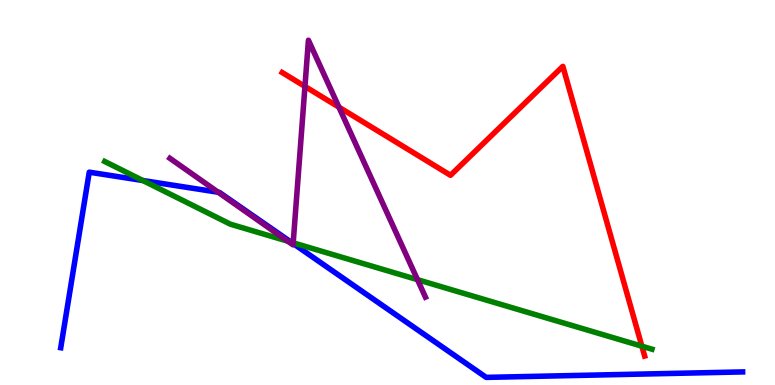[{'lines': ['blue', 'red'], 'intersections': []}, {'lines': ['green', 'red'], 'intersections': [{'x': 8.28, 'y': 1.01}]}, {'lines': ['purple', 'red'], 'intersections': [{'x': 3.93, 'y': 7.76}, {'x': 4.37, 'y': 7.22}]}, {'lines': ['blue', 'green'], 'intersections': [{'x': 1.84, 'y': 5.31}, {'x': 3.76, 'y': 3.71}]}, {'lines': ['blue', 'purple'], 'intersections': [{'x': 2.81, 'y': 5.01}, {'x': 3.78, 'y': 3.67}]}, {'lines': ['green', 'purple'], 'intersections': [{'x': 3.71, 'y': 3.73}, {'x': 3.78, 'y': 3.69}, {'x': 5.39, 'y': 2.74}]}]